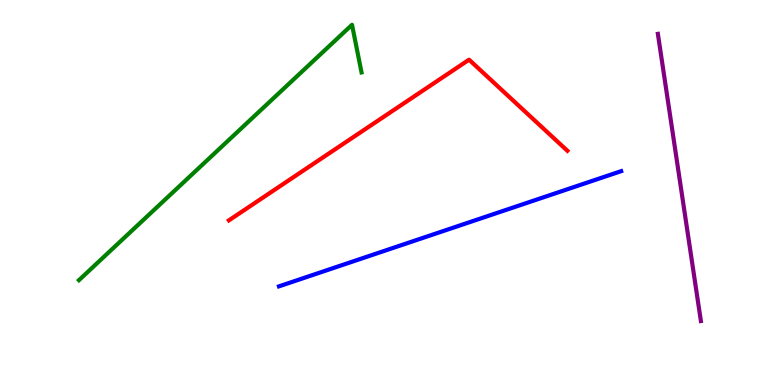[{'lines': ['blue', 'red'], 'intersections': []}, {'lines': ['green', 'red'], 'intersections': []}, {'lines': ['purple', 'red'], 'intersections': []}, {'lines': ['blue', 'green'], 'intersections': []}, {'lines': ['blue', 'purple'], 'intersections': []}, {'lines': ['green', 'purple'], 'intersections': []}]